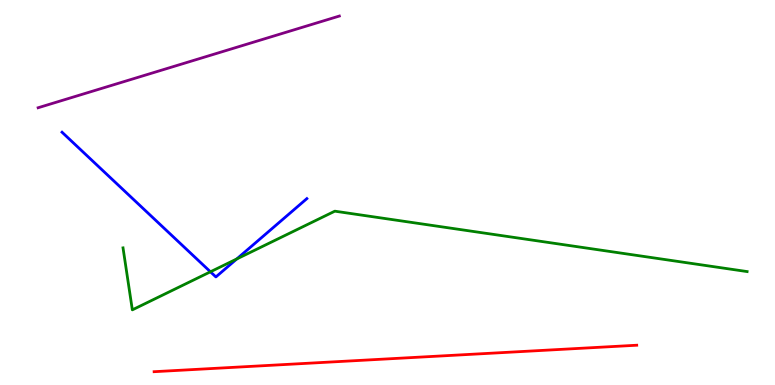[{'lines': ['blue', 'red'], 'intersections': []}, {'lines': ['green', 'red'], 'intersections': []}, {'lines': ['purple', 'red'], 'intersections': []}, {'lines': ['blue', 'green'], 'intersections': [{'x': 2.72, 'y': 2.94}, {'x': 3.05, 'y': 3.27}]}, {'lines': ['blue', 'purple'], 'intersections': []}, {'lines': ['green', 'purple'], 'intersections': []}]